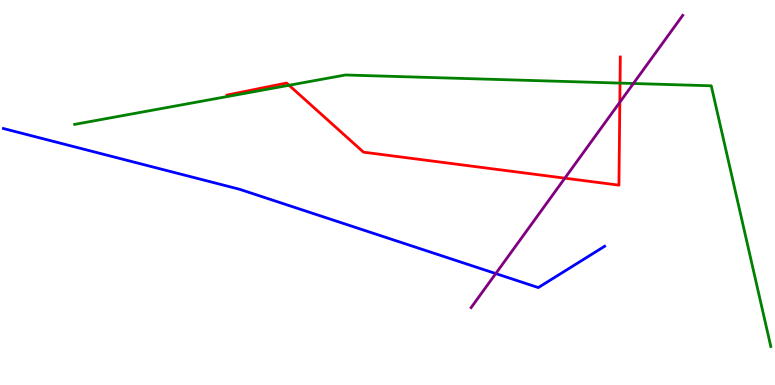[{'lines': ['blue', 'red'], 'intersections': []}, {'lines': ['green', 'red'], 'intersections': [{'x': 3.73, 'y': 7.79}, {'x': 8.0, 'y': 7.84}]}, {'lines': ['purple', 'red'], 'intersections': [{'x': 7.29, 'y': 5.37}, {'x': 8.0, 'y': 7.34}]}, {'lines': ['blue', 'green'], 'intersections': []}, {'lines': ['blue', 'purple'], 'intersections': [{'x': 6.4, 'y': 2.89}]}, {'lines': ['green', 'purple'], 'intersections': [{'x': 8.17, 'y': 7.83}]}]